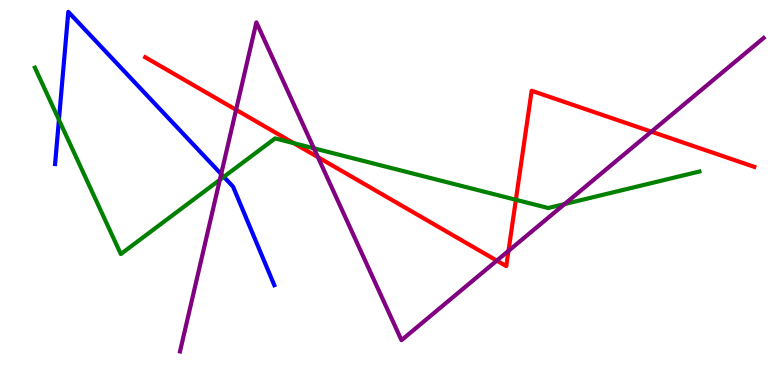[{'lines': ['blue', 'red'], 'intersections': []}, {'lines': ['green', 'red'], 'intersections': [{'x': 3.79, 'y': 6.28}, {'x': 6.66, 'y': 4.81}]}, {'lines': ['purple', 'red'], 'intersections': [{'x': 3.05, 'y': 7.15}, {'x': 4.1, 'y': 5.92}, {'x': 6.41, 'y': 3.23}, {'x': 6.56, 'y': 3.48}, {'x': 8.4, 'y': 6.58}]}, {'lines': ['blue', 'green'], 'intersections': [{'x': 0.76, 'y': 6.89}, {'x': 2.89, 'y': 5.41}]}, {'lines': ['blue', 'purple'], 'intersections': [{'x': 2.85, 'y': 5.48}]}, {'lines': ['green', 'purple'], 'intersections': [{'x': 2.84, 'y': 5.33}, {'x': 4.05, 'y': 6.15}, {'x': 7.28, 'y': 4.7}]}]